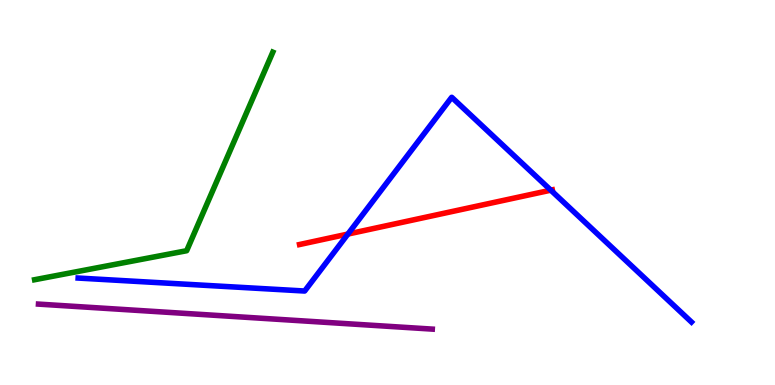[{'lines': ['blue', 'red'], 'intersections': [{'x': 4.49, 'y': 3.92}, {'x': 7.11, 'y': 5.06}]}, {'lines': ['green', 'red'], 'intersections': []}, {'lines': ['purple', 'red'], 'intersections': []}, {'lines': ['blue', 'green'], 'intersections': []}, {'lines': ['blue', 'purple'], 'intersections': []}, {'lines': ['green', 'purple'], 'intersections': []}]